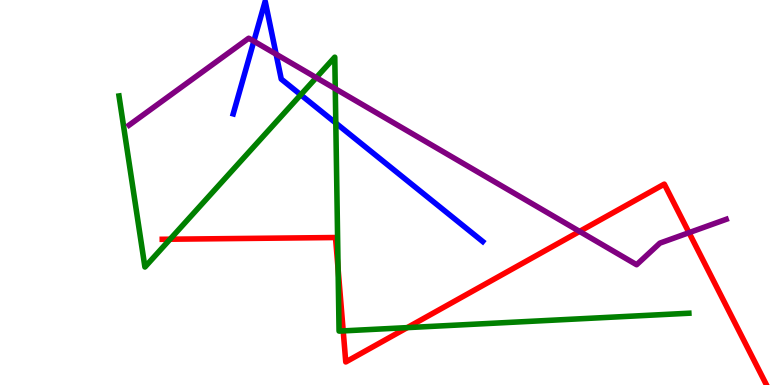[{'lines': ['blue', 'red'], 'intersections': []}, {'lines': ['green', 'red'], 'intersections': [{'x': 2.19, 'y': 3.79}, {'x': 4.36, 'y': 3.02}, {'x': 4.43, 'y': 1.41}, {'x': 5.25, 'y': 1.49}]}, {'lines': ['purple', 'red'], 'intersections': [{'x': 7.48, 'y': 3.99}, {'x': 8.89, 'y': 3.96}]}, {'lines': ['blue', 'green'], 'intersections': [{'x': 3.88, 'y': 7.54}, {'x': 4.33, 'y': 6.8}]}, {'lines': ['blue', 'purple'], 'intersections': [{'x': 3.28, 'y': 8.93}, {'x': 3.56, 'y': 8.59}]}, {'lines': ['green', 'purple'], 'intersections': [{'x': 4.08, 'y': 7.98}, {'x': 4.33, 'y': 7.69}]}]